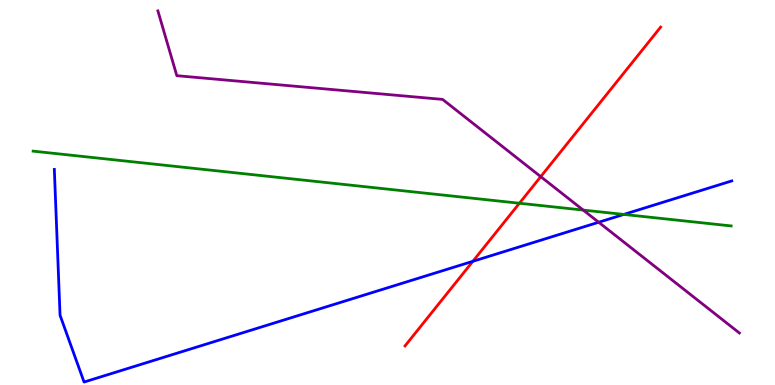[{'lines': ['blue', 'red'], 'intersections': [{'x': 6.1, 'y': 3.21}]}, {'lines': ['green', 'red'], 'intersections': [{'x': 6.7, 'y': 4.72}]}, {'lines': ['purple', 'red'], 'intersections': [{'x': 6.98, 'y': 5.41}]}, {'lines': ['blue', 'green'], 'intersections': [{'x': 8.05, 'y': 4.43}]}, {'lines': ['blue', 'purple'], 'intersections': [{'x': 7.72, 'y': 4.23}]}, {'lines': ['green', 'purple'], 'intersections': [{'x': 7.53, 'y': 4.54}]}]